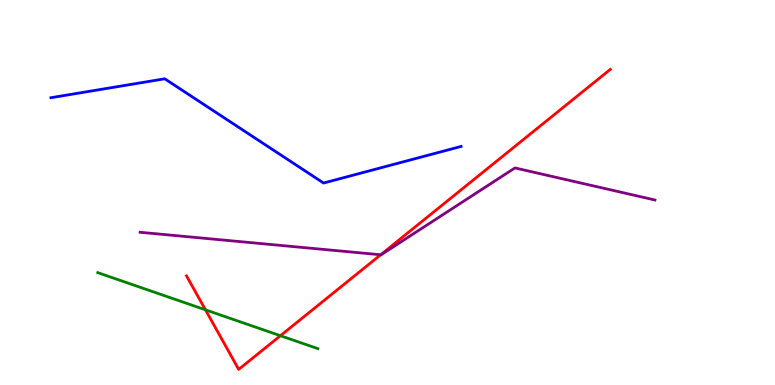[{'lines': ['blue', 'red'], 'intersections': []}, {'lines': ['green', 'red'], 'intersections': [{'x': 2.65, 'y': 1.95}, {'x': 3.62, 'y': 1.28}]}, {'lines': ['purple', 'red'], 'intersections': [{'x': 4.91, 'y': 3.38}]}, {'lines': ['blue', 'green'], 'intersections': []}, {'lines': ['blue', 'purple'], 'intersections': []}, {'lines': ['green', 'purple'], 'intersections': []}]